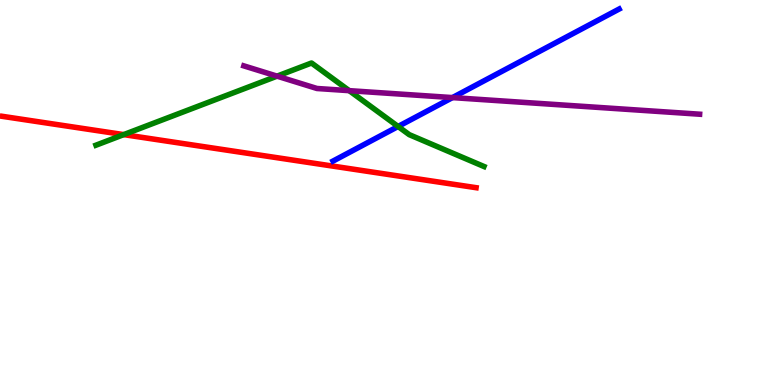[{'lines': ['blue', 'red'], 'intersections': []}, {'lines': ['green', 'red'], 'intersections': [{'x': 1.6, 'y': 6.5}]}, {'lines': ['purple', 'red'], 'intersections': []}, {'lines': ['blue', 'green'], 'intersections': [{'x': 5.14, 'y': 6.71}]}, {'lines': ['blue', 'purple'], 'intersections': [{'x': 5.84, 'y': 7.47}]}, {'lines': ['green', 'purple'], 'intersections': [{'x': 3.57, 'y': 8.02}, {'x': 4.51, 'y': 7.65}]}]